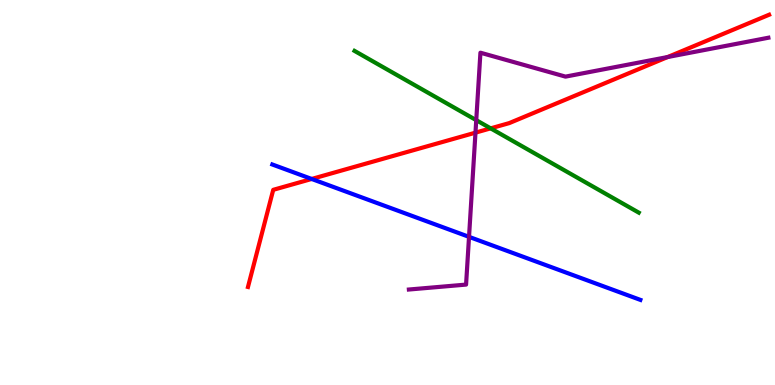[{'lines': ['blue', 'red'], 'intersections': [{'x': 4.02, 'y': 5.35}]}, {'lines': ['green', 'red'], 'intersections': [{'x': 6.33, 'y': 6.67}]}, {'lines': ['purple', 'red'], 'intersections': [{'x': 6.14, 'y': 6.55}, {'x': 8.62, 'y': 8.52}]}, {'lines': ['blue', 'green'], 'intersections': []}, {'lines': ['blue', 'purple'], 'intersections': [{'x': 6.05, 'y': 3.85}]}, {'lines': ['green', 'purple'], 'intersections': [{'x': 6.15, 'y': 6.88}]}]